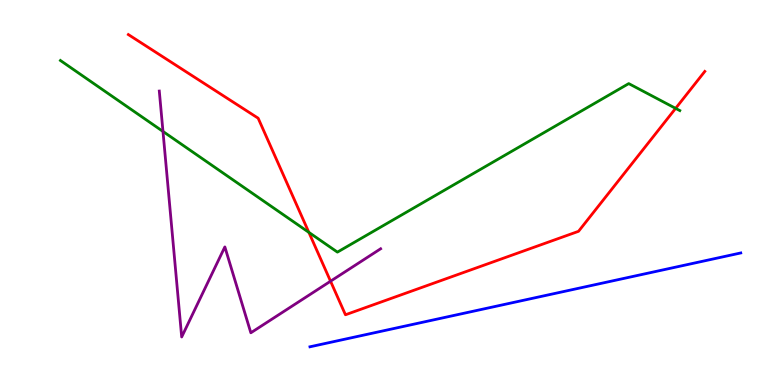[{'lines': ['blue', 'red'], 'intersections': []}, {'lines': ['green', 'red'], 'intersections': [{'x': 3.99, 'y': 3.96}, {'x': 8.72, 'y': 7.19}]}, {'lines': ['purple', 'red'], 'intersections': [{'x': 4.27, 'y': 2.7}]}, {'lines': ['blue', 'green'], 'intersections': []}, {'lines': ['blue', 'purple'], 'intersections': []}, {'lines': ['green', 'purple'], 'intersections': [{'x': 2.1, 'y': 6.59}]}]